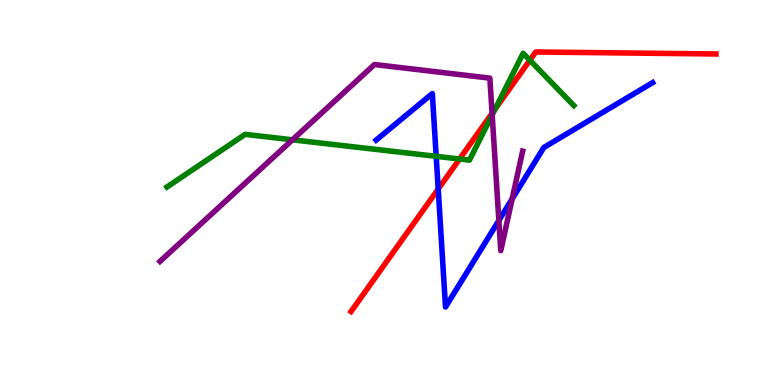[{'lines': ['blue', 'red'], 'intersections': [{'x': 5.65, 'y': 5.09}]}, {'lines': ['green', 'red'], 'intersections': [{'x': 5.93, 'y': 5.87}, {'x': 6.39, 'y': 7.17}, {'x': 6.84, 'y': 8.44}]}, {'lines': ['purple', 'red'], 'intersections': [{'x': 6.35, 'y': 7.06}]}, {'lines': ['blue', 'green'], 'intersections': [{'x': 5.63, 'y': 5.94}]}, {'lines': ['blue', 'purple'], 'intersections': [{'x': 6.44, 'y': 4.27}, {'x': 6.61, 'y': 4.83}]}, {'lines': ['green', 'purple'], 'intersections': [{'x': 3.77, 'y': 6.37}, {'x': 6.35, 'y': 7.02}]}]